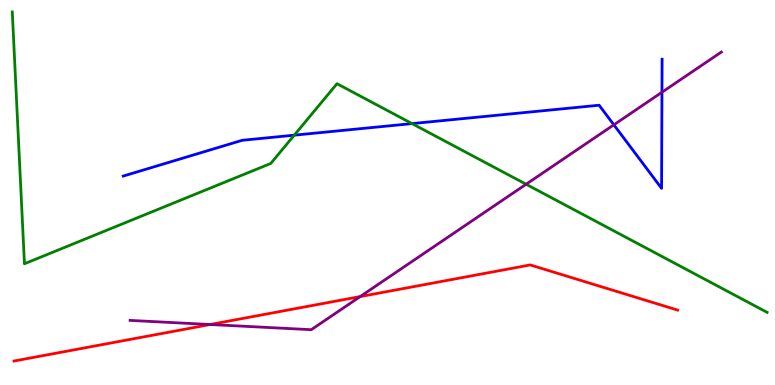[{'lines': ['blue', 'red'], 'intersections': []}, {'lines': ['green', 'red'], 'intersections': []}, {'lines': ['purple', 'red'], 'intersections': [{'x': 2.71, 'y': 1.57}, {'x': 4.65, 'y': 2.3}]}, {'lines': ['blue', 'green'], 'intersections': [{'x': 3.8, 'y': 6.49}, {'x': 5.32, 'y': 6.79}]}, {'lines': ['blue', 'purple'], 'intersections': [{'x': 7.92, 'y': 6.76}, {'x': 8.54, 'y': 7.6}]}, {'lines': ['green', 'purple'], 'intersections': [{'x': 6.79, 'y': 5.21}]}]